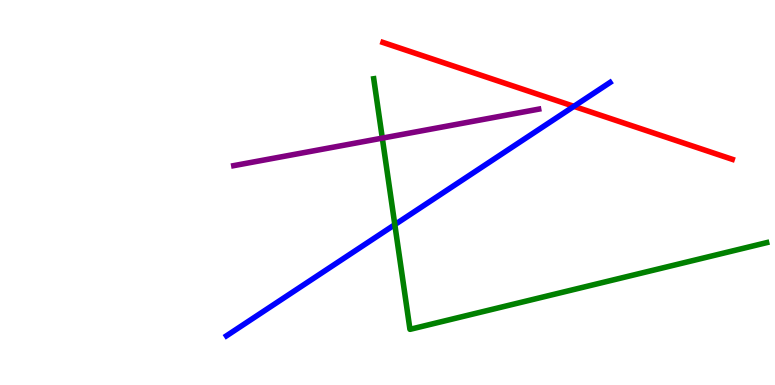[{'lines': ['blue', 'red'], 'intersections': [{'x': 7.41, 'y': 7.24}]}, {'lines': ['green', 'red'], 'intersections': []}, {'lines': ['purple', 'red'], 'intersections': []}, {'lines': ['blue', 'green'], 'intersections': [{'x': 5.09, 'y': 4.17}]}, {'lines': ['blue', 'purple'], 'intersections': []}, {'lines': ['green', 'purple'], 'intersections': [{'x': 4.93, 'y': 6.41}]}]